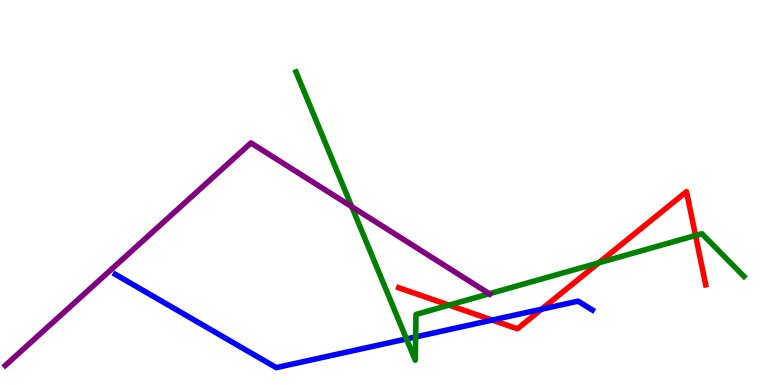[{'lines': ['blue', 'red'], 'intersections': [{'x': 6.35, 'y': 1.69}, {'x': 6.99, 'y': 1.97}]}, {'lines': ['green', 'red'], 'intersections': [{'x': 5.79, 'y': 2.07}, {'x': 7.73, 'y': 3.17}, {'x': 8.97, 'y': 3.88}]}, {'lines': ['purple', 'red'], 'intersections': []}, {'lines': ['blue', 'green'], 'intersections': [{'x': 5.24, 'y': 1.2}, {'x': 5.36, 'y': 1.25}]}, {'lines': ['blue', 'purple'], 'intersections': []}, {'lines': ['green', 'purple'], 'intersections': [{'x': 4.54, 'y': 4.63}, {'x': 6.31, 'y': 2.37}]}]